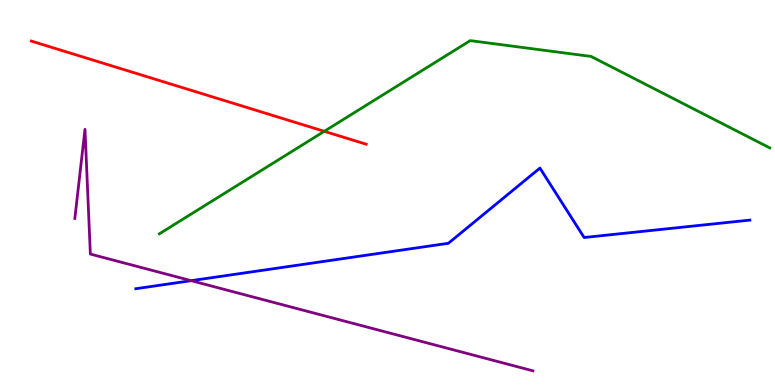[{'lines': ['blue', 'red'], 'intersections': []}, {'lines': ['green', 'red'], 'intersections': [{'x': 4.18, 'y': 6.59}]}, {'lines': ['purple', 'red'], 'intersections': []}, {'lines': ['blue', 'green'], 'intersections': []}, {'lines': ['blue', 'purple'], 'intersections': [{'x': 2.47, 'y': 2.71}]}, {'lines': ['green', 'purple'], 'intersections': []}]